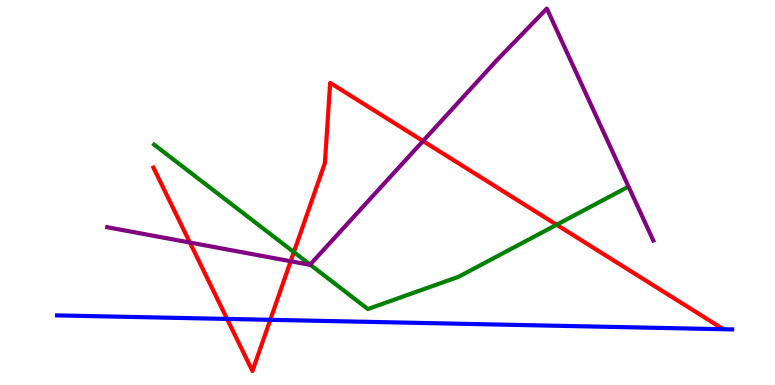[{'lines': ['blue', 'red'], 'intersections': [{'x': 2.93, 'y': 1.72}, {'x': 3.49, 'y': 1.69}]}, {'lines': ['green', 'red'], 'intersections': [{'x': 3.79, 'y': 3.45}, {'x': 7.18, 'y': 4.16}]}, {'lines': ['purple', 'red'], 'intersections': [{'x': 2.45, 'y': 3.7}, {'x': 3.75, 'y': 3.21}, {'x': 5.46, 'y': 6.34}]}, {'lines': ['blue', 'green'], 'intersections': []}, {'lines': ['blue', 'purple'], 'intersections': []}, {'lines': ['green', 'purple'], 'intersections': [{'x': 4.0, 'y': 3.13}]}]